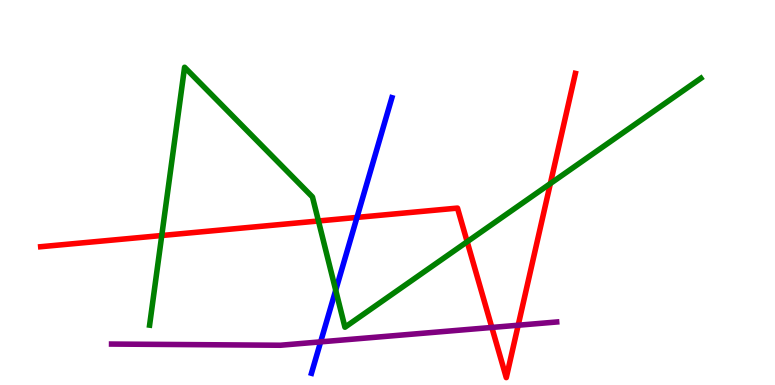[{'lines': ['blue', 'red'], 'intersections': [{'x': 4.61, 'y': 4.35}]}, {'lines': ['green', 'red'], 'intersections': [{'x': 2.09, 'y': 3.88}, {'x': 4.11, 'y': 4.26}, {'x': 6.03, 'y': 3.72}, {'x': 7.1, 'y': 5.23}]}, {'lines': ['purple', 'red'], 'intersections': [{'x': 6.35, 'y': 1.49}, {'x': 6.69, 'y': 1.55}]}, {'lines': ['blue', 'green'], 'intersections': [{'x': 4.33, 'y': 2.46}]}, {'lines': ['blue', 'purple'], 'intersections': [{'x': 4.14, 'y': 1.12}]}, {'lines': ['green', 'purple'], 'intersections': []}]